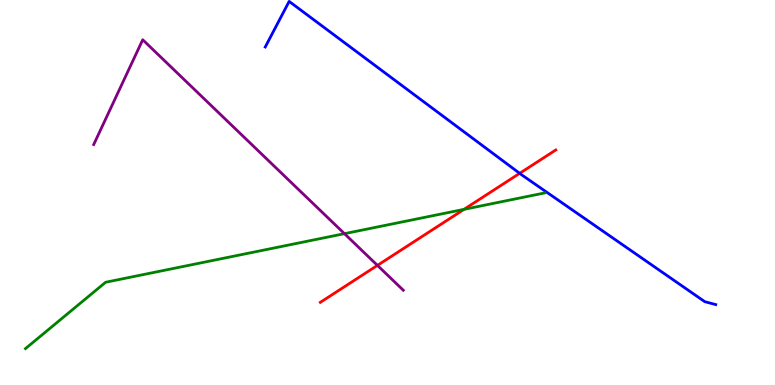[{'lines': ['blue', 'red'], 'intersections': [{'x': 6.71, 'y': 5.5}]}, {'lines': ['green', 'red'], 'intersections': [{'x': 5.99, 'y': 4.56}]}, {'lines': ['purple', 'red'], 'intersections': [{'x': 4.87, 'y': 3.11}]}, {'lines': ['blue', 'green'], 'intersections': []}, {'lines': ['blue', 'purple'], 'intersections': []}, {'lines': ['green', 'purple'], 'intersections': [{'x': 4.44, 'y': 3.93}]}]